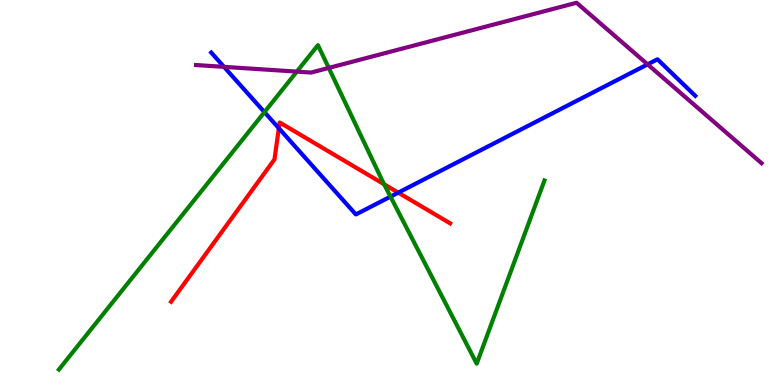[{'lines': ['blue', 'red'], 'intersections': [{'x': 3.6, 'y': 6.67}, {'x': 5.14, 'y': 5.0}]}, {'lines': ['green', 'red'], 'intersections': [{'x': 4.96, 'y': 5.21}]}, {'lines': ['purple', 'red'], 'intersections': []}, {'lines': ['blue', 'green'], 'intersections': [{'x': 3.41, 'y': 7.09}, {'x': 5.04, 'y': 4.89}]}, {'lines': ['blue', 'purple'], 'intersections': [{'x': 2.89, 'y': 8.26}, {'x': 8.36, 'y': 8.33}]}, {'lines': ['green', 'purple'], 'intersections': [{'x': 3.83, 'y': 8.14}, {'x': 4.24, 'y': 8.24}]}]